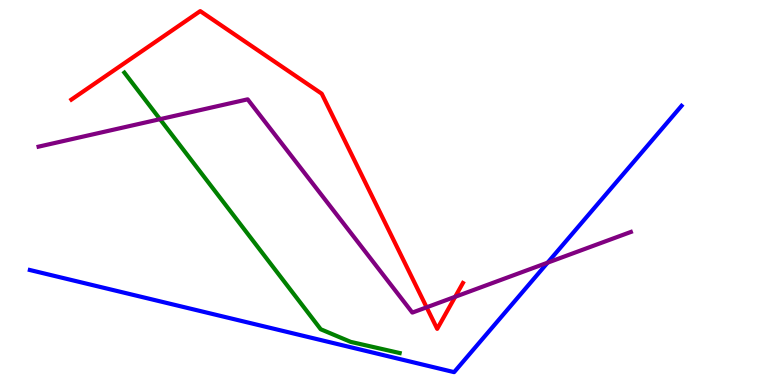[{'lines': ['blue', 'red'], 'intersections': []}, {'lines': ['green', 'red'], 'intersections': []}, {'lines': ['purple', 'red'], 'intersections': [{'x': 5.5, 'y': 2.02}, {'x': 5.87, 'y': 2.29}]}, {'lines': ['blue', 'green'], 'intersections': []}, {'lines': ['blue', 'purple'], 'intersections': [{'x': 7.07, 'y': 3.18}]}, {'lines': ['green', 'purple'], 'intersections': [{'x': 2.06, 'y': 6.9}]}]